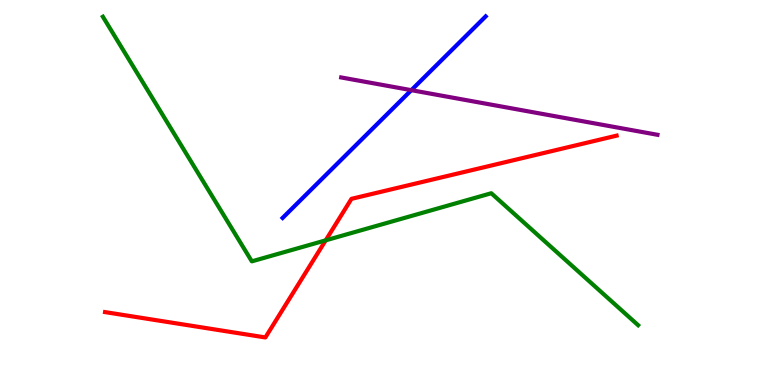[{'lines': ['blue', 'red'], 'intersections': []}, {'lines': ['green', 'red'], 'intersections': [{'x': 4.2, 'y': 3.76}]}, {'lines': ['purple', 'red'], 'intersections': []}, {'lines': ['blue', 'green'], 'intersections': []}, {'lines': ['blue', 'purple'], 'intersections': [{'x': 5.31, 'y': 7.66}]}, {'lines': ['green', 'purple'], 'intersections': []}]